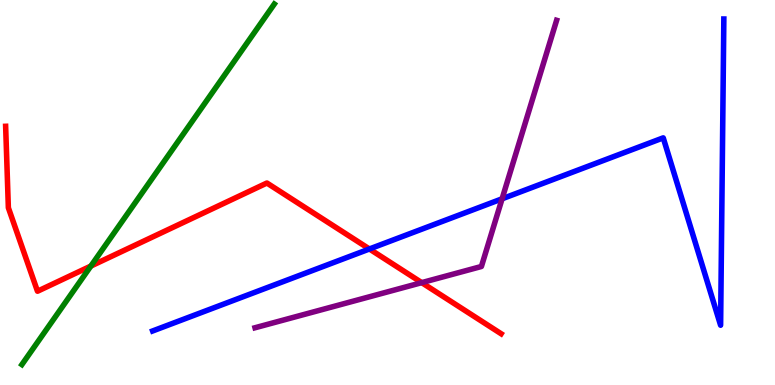[{'lines': ['blue', 'red'], 'intersections': [{'x': 4.77, 'y': 3.53}]}, {'lines': ['green', 'red'], 'intersections': [{'x': 1.17, 'y': 3.09}]}, {'lines': ['purple', 'red'], 'intersections': [{'x': 5.44, 'y': 2.66}]}, {'lines': ['blue', 'green'], 'intersections': []}, {'lines': ['blue', 'purple'], 'intersections': [{'x': 6.48, 'y': 4.84}]}, {'lines': ['green', 'purple'], 'intersections': []}]